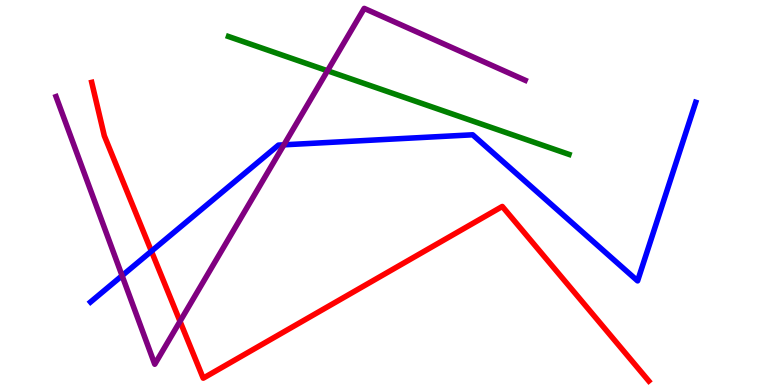[{'lines': ['blue', 'red'], 'intersections': [{'x': 1.95, 'y': 3.48}]}, {'lines': ['green', 'red'], 'intersections': []}, {'lines': ['purple', 'red'], 'intersections': [{'x': 2.32, 'y': 1.65}]}, {'lines': ['blue', 'green'], 'intersections': []}, {'lines': ['blue', 'purple'], 'intersections': [{'x': 1.58, 'y': 2.84}, {'x': 3.66, 'y': 6.24}]}, {'lines': ['green', 'purple'], 'intersections': [{'x': 4.23, 'y': 8.16}]}]